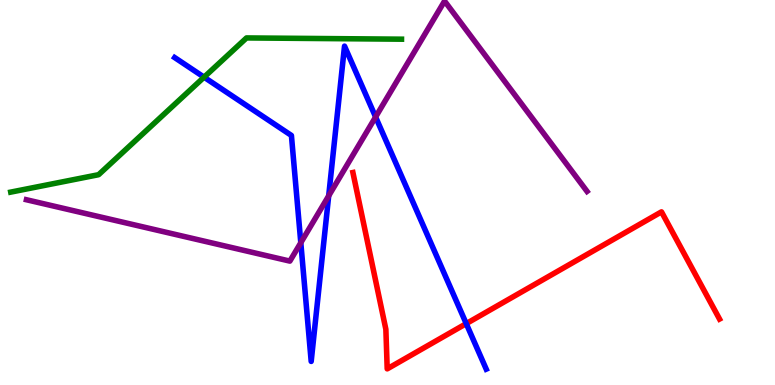[{'lines': ['blue', 'red'], 'intersections': [{'x': 6.02, 'y': 1.59}]}, {'lines': ['green', 'red'], 'intersections': []}, {'lines': ['purple', 'red'], 'intersections': []}, {'lines': ['blue', 'green'], 'intersections': [{'x': 2.63, 'y': 8.0}]}, {'lines': ['blue', 'purple'], 'intersections': [{'x': 3.88, 'y': 3.7}, {'x': 4.24, 'y': 4.91}, {'x': 4.85, 'y': 6.96}]}, {'lines': ['green', 'purple'], 'intersections': []}]